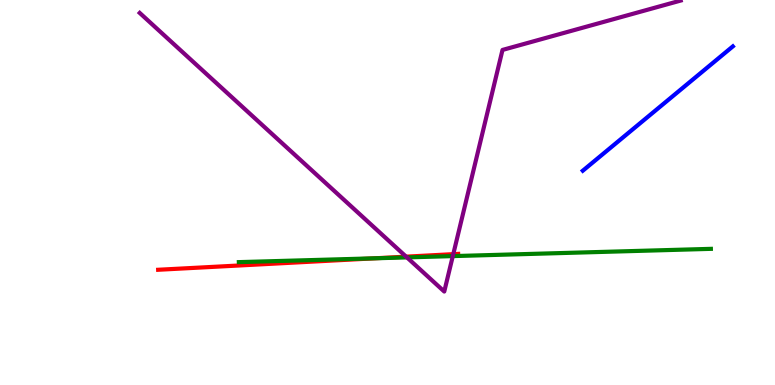[{'lines': ['blue', 'red'], 'intersections': []}, {'lines': ['green', 'red'], 'intersections': [{'x': 4.84, 'y': 3.29}]}, {'lines': ['purple', 'red'], 'intersections': [{'x': 5.24, 'y': 3.33}, {'x': 5.85, 'y': 3.4}]}, {'lines': ['blue', 'green'], 'intersections': []}, {'lines': ['blue', 'purple'], 'intersections': []}, {'lines': ['green', 'purple'], 'intersections': [{'x': 5.25, 'y': 3.31}, {'x': 5.84, 'y': 3.35}]}]